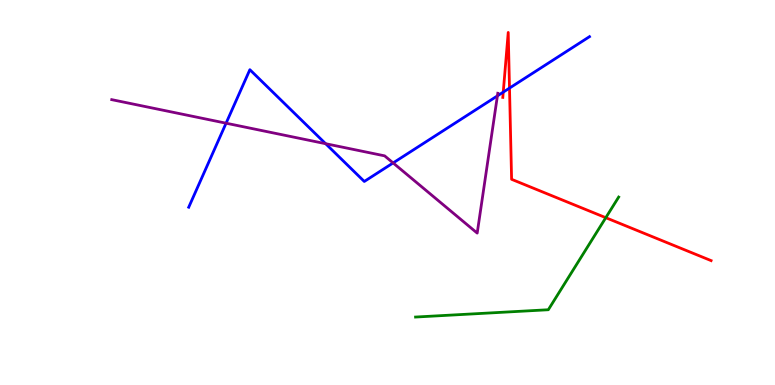[{'lines': ['blue', 'red'], 'intersections': [{'x': 6.49, 'y': 7.61}, {'x': 6.57, 'y': 7.71}]}, {'lines': ['green', 'red'], 'intersections': [{'x': 7.82, 'y': 4.35}]}, {'lines': ['purple', 'red'], 'intersections': []}, {'lines': ['blue', 'green'], 'intersections': []}, {'lines': ['blue', 'purple'], 'intersections': [{'x': 2.92, 'y': 6.8}, {'x': 4.2, 'y': 6.27}, {'x': 5.07, 'y': 5.77}, {'x': 6.42, 'y': 7.51}]}, {'lines': ['green', 'purple'], 'intersections': []}]